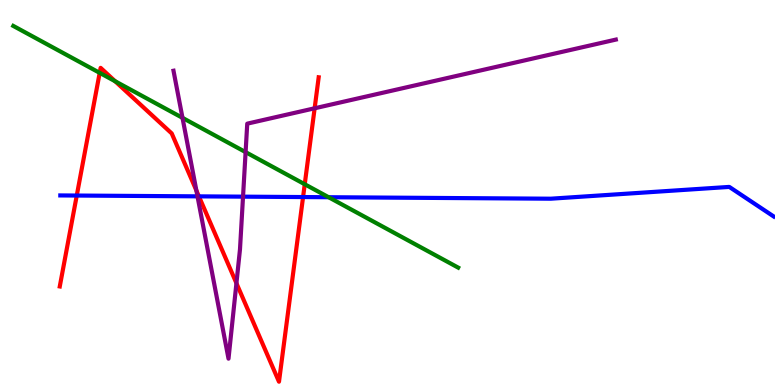[{'lines': ['blue', 'red'], 'intersections': [{'x': 0.99, 'y': 4.92}, {'x': 2.57, 'y': 4.9}, {'x': 3.91, 'y': 4.88}]}, {'lines': ['green', 'red'], 'intersections': [{'x': 1.29, 'y': 8.11}, {'x': 1.49, 'y': 7.89}, {'x': 3.93, 'y': 5.21}]}, {'lines': ['purple', 'red'], 'intersections': [{'x': 2.53, 'y': 5.05}, {'x': 3.05, 'y': 2.64}, {'x': 4.06, 'y': 7.19}]}, {'lines': ['blue', 'green'], 'intersections': [{'x': 4.24, 'y': 4.88}]}, {'lines': ['blue', 'purple'], 'intersections': [{'x': 2.55, 'y': 4.9}, {'x': 3.14, 'y': 4.89}]}, {'lines': ['green', 'purple'], 'intersections': [{'x': 2.35, 'y': 6.94}, {'x': 3.17, 'y': 6.05}]}]